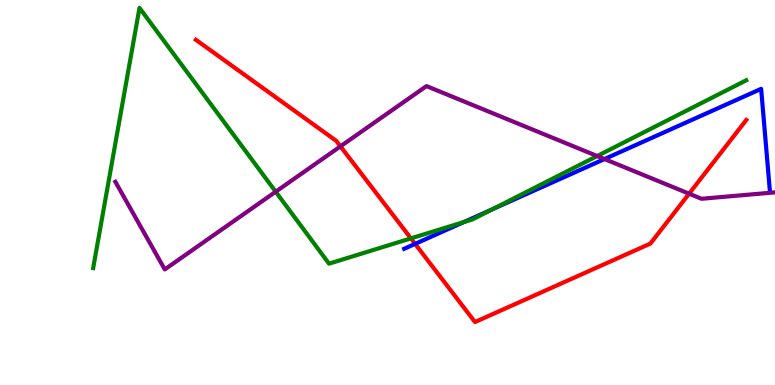[{'lines': ['blue', 'red'], 'intersections': [{'x': 5.36, 'y': 3.67}]}, {'lines': ['green', 'red'], 'intersections': [{'x': 5.3, 'y': 3.81}]}, {'lines': ['purple', 'red'], 'intersections': [{'x': 4.39, 'y': 6.2}, {'x': 8.89, 'y': 4.97}]}, {'lines': ['blue', 'green'], 'intersections': [{'x': 5.99, 'y': 4.23}, {'x': 6.36, 'y': 4.57}]}, {'lines': ['blue', 'purple'], 'intersections': [{'x': 7.8, 'y': 5.87}]}, {'lines': ['green', 'purple'], 'intersections': [{'x': 3.56, 'y': 5.02}, {'x': 7.71, 'y': 5.95}]}]